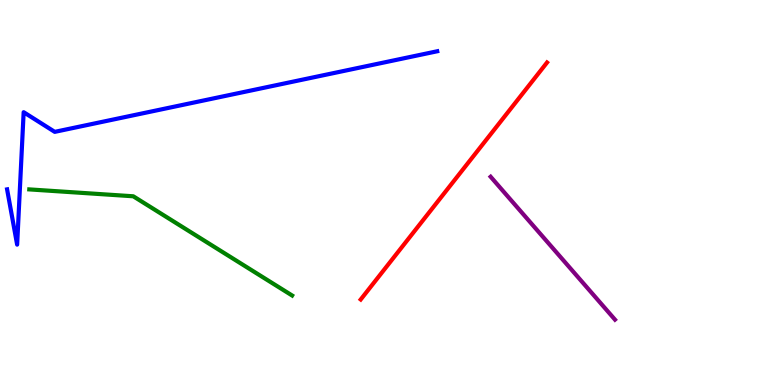[{'lines': ['blue', 'red'], 'intersections': []}, {'lines': ['green', 'red'], 'intersections': []}, {'lines': ['purple', 'red'], 'intersections': []}, {'lines': ['blue', 'green'], 'intersections': []}, {'lines': ['blue', 'purple'], 'intersections': []}, {'lines': ['green', 'purple'], 'intersections': []}]